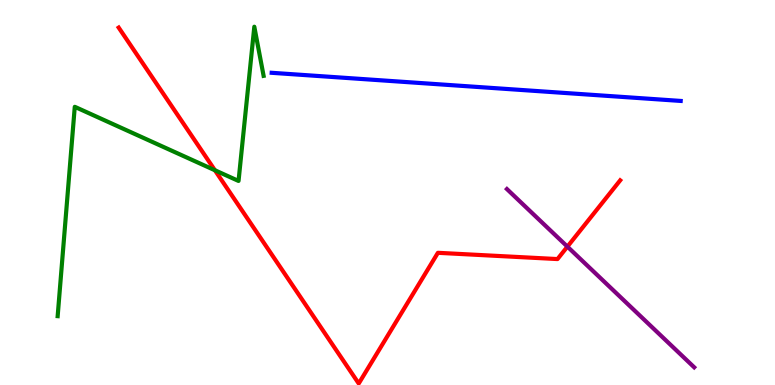[{'lines': ['blue', 'red'], 'intersections': []}, {'lines': ['green', 'red'], 'intersections': [{'x': 2.77, 'y': 5.58}]}, {'lines': ['purple', 'red'], 'intersections': [{'x': 7.32, 'y': 3.59}]}, {'lines': ['blue', 'green'], 'intersections': []}, {'lines': ['blue', 'purple'], 'intersections': []}, {'lines': ['green', 'purple'], 'intersections': []}]